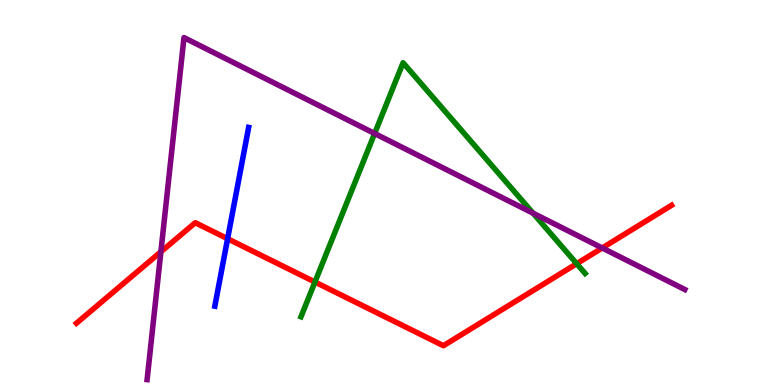[{'lines': ['blue', 'red'], 'intersections': [{'x': 2.94, 'y': 3.8}]}, {'lines': ['green', 'red'], 'intersections': [{'x': 4.06, 'y': 2.67}, {'x': 7.44, 'y': 3.15}]}, {'lines': ['purple', 'red'], 'intersections': [{'x': 2.08, 'y': 3.46}, {'x': 7.77, 'y': 3.56}]}, {'lines': ['blue', 'green'], 'intersections': []}, {'lines': ['blue', 'purple'], 'intersections': []}, {'lines': ['green', 'purple'], 'intersections': [{'x': 4.83, 'y': 6.53}, {'x': 6.88, 'y': 4.46}]}]